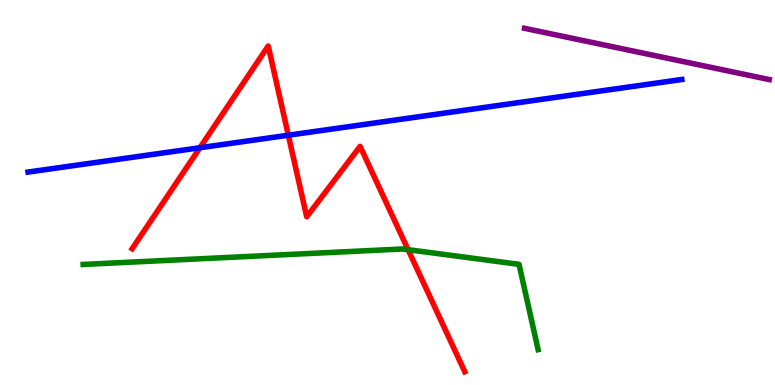[{'lines': ['blue', 'red'], 'intersections': [{'x': 2.58, 'y': 6.16}, {'x': 3.72, 'y': 6.49}]}, {'lines': ['green', 'red'], 'intersections': [{'x': 5.27, 'y': 3.52}]}, {'lines': ['purple', 'red'], 'intersections': []}, {'lines': ['blue', 'green'], 'intersections': []}, {'lines': ['blue', 'purple'], 'intersections': []}, {'lines': ['green', 'purple'], 'intersections': []}]